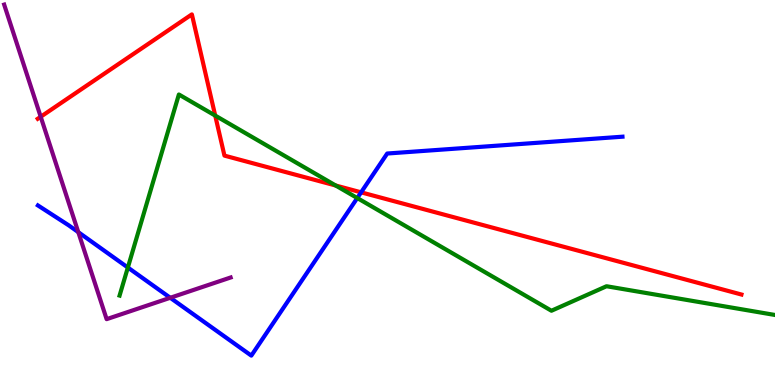[{'lines': ['blue', 'red'], 'intersections': [{'x': 4.66, 'y': 5.0}]}, {'lines': ['green', 'red'], 'intersections': [{'x': 2.78, 'y': 7.0}, {'x': 4.33, 'y': 5.18}]}, {'lines': ['purple', 'red'], 'intersections': [{'x': 0.525, 'y': 6.97}]}, {'lines': ['blue', 'green'], 'intersections': [{'x': 1.65, 'y': 3.05}, {'x': 4.61, 'y': 4.86}]}, {'lines': ['blue', 'purple'], 'intersections': [{'x': 1.01, 'y': 3.97}, {'x': 2.2, 'y': 2.27}]}, {'lines': ['green', 'purple'], 'intersections': []}]